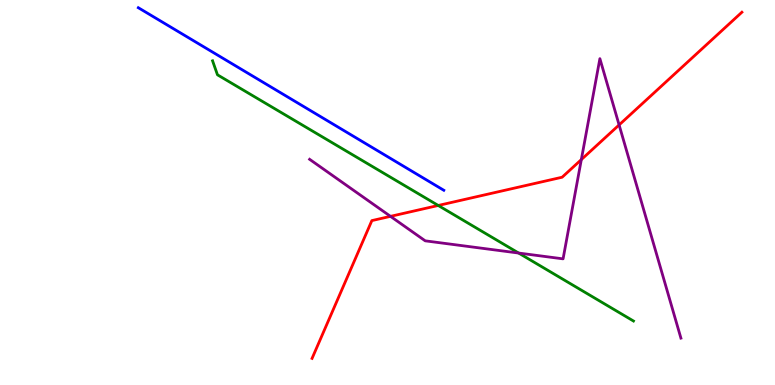[{'lines': ['blue', 'red'], 'intersections': []}, {'lines': ['green', 'red'], 'intersections': [{'x': 5.65, 'y': 4.66}]}, {'lines': ['purple', 'red'], 'intersections': [{'x': 5.04, 'y': 4.38}, {'x': 7.5, 'y': 5.85}, {'x': 7.99, 'y': 6.76}]}, {'lines': ['blue', 'green'], 'intersections': []}, {'lines': ['blue', 'purple'], 'intersections': []}, {'lines': ['green', 'purple'], 'intersections': [{'x': 6.69, 'y': 3.43}]}]